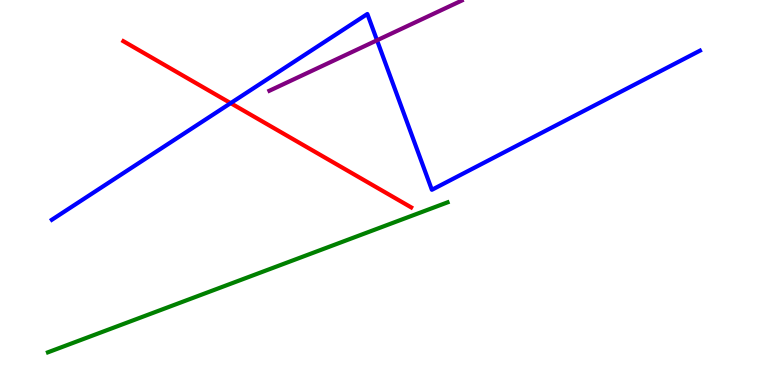[{'lines': ['blue', 'red'], 'intersections': [{'x': 2.98, 'y': 7.32}]}, {'lines': ['green', 'red'], 'intersections': []}, {'lines': ['purple', 'red'], 'intersections': []}, {'lines': ['blue', 'green'], 'intersections': []}, {'lines': ['blue', 'purple'], 'intersections': [{'x': 4.86, 'y': 8.95}]}, {'lines': ['green', 'purple'], 'intersections': []}]